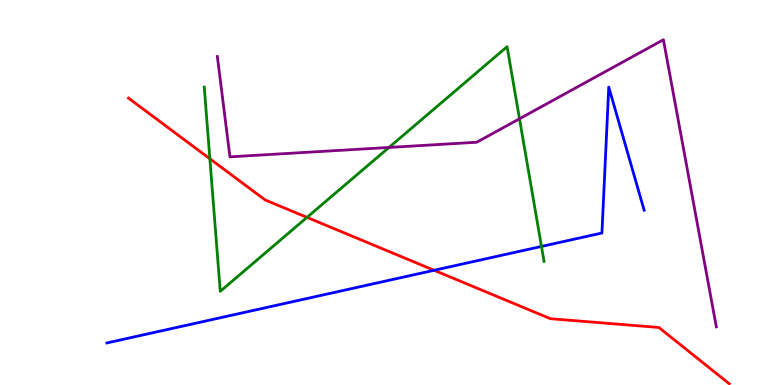[{'lines': ['blue', 'red'], 'intersections': [{'x': 5.6, 'y': 2.98}]}, {'lines': ['green', 'red'], 'intersections': [{'x': 2.71, 'y': 5.88}, {'x': 3.96, 'y': 4.35}]}, {'lines': ['purple', 'red'], 'intersections': []}, {'lines': ['blue', 'green'], 'intersections': [{'x': 6.99, 'y': 3.6}]}, {'lines': ['blue', 'purple'], 'intersections': []}, {'lines': ['green', 'purple'], 'intersections': [{'x': 5.02, 'y': 6.17}, {'x': 6.7, 'y': 6.92}]}]